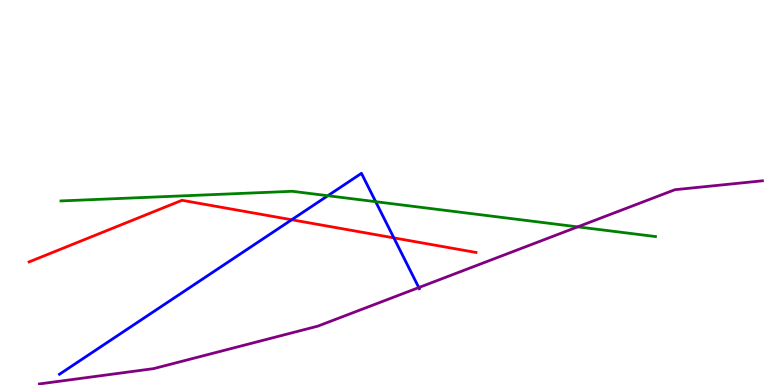[{'lines': ['blue', 'red'], 'intersections': [{'x': 3.76, 'y': 4.29}, {'x': 5.08, 'y': 3.82}]}, {'lines': ['green', 'red'], 'intersections': []}, {'lines': ['purple', 'red'], 'intersections': []}, {'lines': ['blue', 'green'], 'intersections': [{'x': 4.23, 'y': 4.92}, {'x': 4.85, 'y': 4.76}]}, {'lines': ['blue', 'purple'], 'intersections': [{'x': 5.4, 'y': 2.53}]}, {'lines': ['green', 'purple'], 'intersections': [{'x': 7.45, 'y': 4.11}]}]